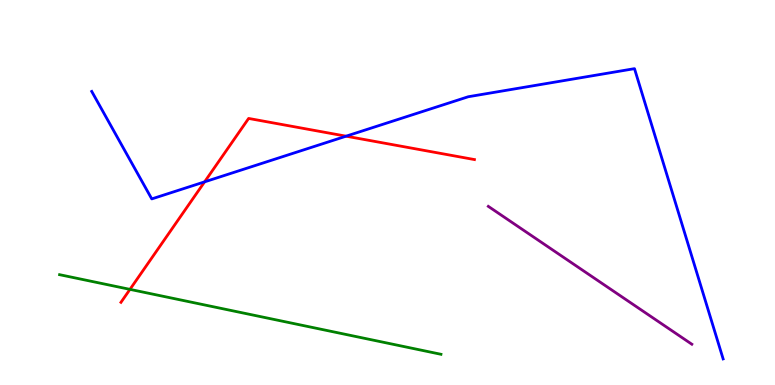[{'lines': ['blue', 'red'], 'intersections': [{'x': 2.64, 'y': 5.28}, {'x': 4.47, 'y': 6.46}]}, {'lines': ['green', 'red'], 'intersections': [{'x': 1.68, 'y': 2.48}]}, {'lines': ['purple', 'red'], 'intersections': []}, {'lines': ['blue', 'green'], 'intersections': []}, {'lines': ['blue', 'purple'], 'intersections': []}, {'lines': ['green', 'purple'], 'intersections': []}]